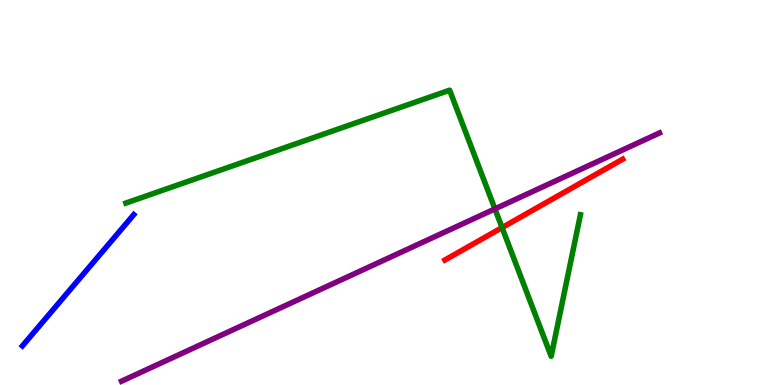[{'lines': ['blue', 'red'], 'intersections': []}, {'lines': ['green', 'red'], 'intersections': [{'x': 6.48, 'y': 4.09}]}, {'lines': ['purple', 'red'], 'intersections': []}, {'lines': ['blue', 'green'], 'intersections': []}, {'lines': ['blue', 'purple'], 'intersections': []}, {'lines': ['green', 'purple'], 'intersections': [{'x': 6.39, 'y': 4.57}]}]